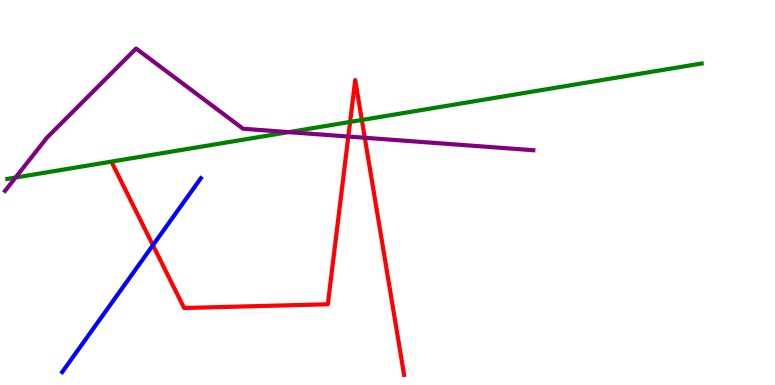[{'lines': ['blue', 'red'], 'intersections': [{'x': 1.97, 'y': 3.63}]}, {'lines': ['green', 'red'], 'intersections': [{'x': 4.52, 'y': 6.83}, {'x': 4.67, 'y': 6.88}]}, {'lines': ['purple', 'red'], 'intersections': [{'x': 4.49, 'y': 6.45}, {'x': 4.71, 'y': 6.42}]}, {'lines': ['blue', 'green'], 'intersections': []}, {'lines': ['blue', 'purple'], 'intersections': []}, {'lines': ['green', 'purple'], 'intersections': [{'x': 0.2, 'y': 5.39}, {'x': 3.73, 'y': 6.57}]}]